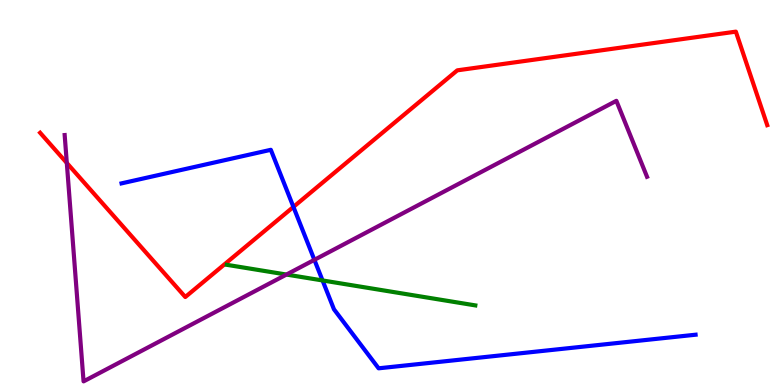[{'lines': ['blue', 'red'], 'intersections': [{'x': 3.79, 'y': 4.63}]}, {'lines': ['green', 'red'], 'intersections': []}, {'lines': ['purple', 'red'], 'intersections': [{'x': 0.862, 'y': 5.77}]}, {'lines': ['blue', 'green'], 'intersections': [{'x': 4.16, 'y': 2.72}]}, {'lines': ['blue', 'purple'], 'intersections': [{'x': 4.06, 'y': 3.25}]}, {'lines': ['green', 'purple'], 'intersections': [{'x': 3.7, 'y': 2.87}]}]